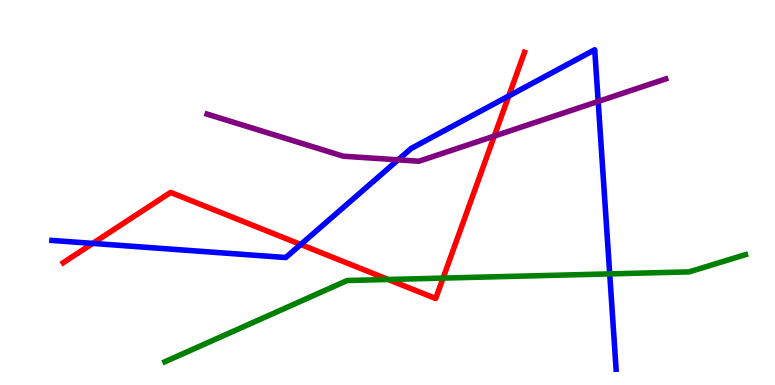[{'lines': ['blue', 'red'], 'intersections': [{'x': 1.2, 'y': 3.68}, {'x': 3.88, 'y': 3.65}, {'x': 6.56, 'y': 7.51}]}, {'lines': ['green', 'red'], 'intersections': [{'x': 5.01, 'y': 2.74}, {'x': 5.72, 'y': 2.78}]}, {'lines': ['purple', 'red'], 'intersections': [{'x': 6.38, 'y': 6.47}]}, {'lines': ['blue', 'green'], 'intersections': [{'x': 7.87, 'y': 2.89}]}, {'lines': ['blue', 'purple'], 'intersections': [{'x': 5.14, 'y': 5.85}, {'x': 7.72, 'y': 7.37}]}, {'lines': ['green', 'purple'], 'intersections': []}]